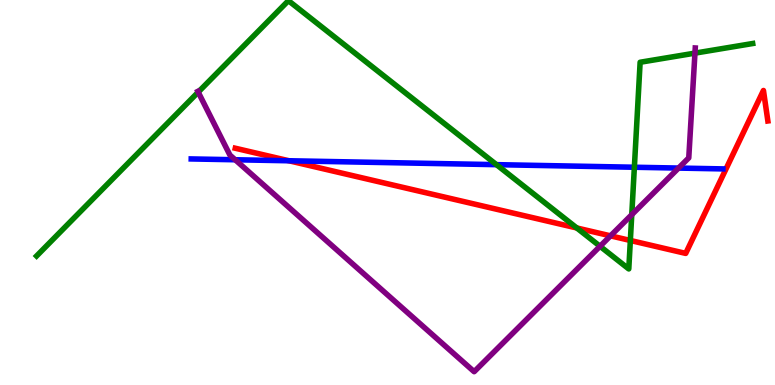[{'lines': ['blue', 'red'], 'intersections': [{'x': 3.73, 'y': 5.82}]}, {'lines': ['green', 'red'], 'intersections': [{'x': 7.44, 'y': 4.08}, {'x': 8.13, 'y': 3.75}]}, {'lines': ['purple', 'red'], 'intersections': [{'x': 7.88, 'y': 3.87}]}, {'lines': ['blue', 'green'], 'intersections': [{'x': 6.41, 'y': 5.72}, {'x': 8.19, 'y': 5.66}]}, {'lines': ['blue', 'purple'], 'intersections': [{'x': 3.03, 'y': 5.85}, {'x': 8.76, 'y': 5.63}]}, {'lines': ['green', 'purple'], 'intersections': [{'x': 2.56, 'y': 7.61}, {'x': 7.74, 'y': 3.6}, {'x': 8.15, 'y': 4.42}, {'x': 8.97, 'y': 8.62}]}]